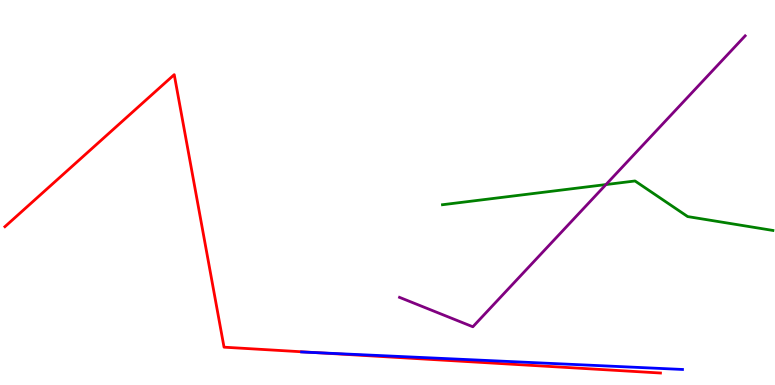[{'lines': ['blue', 'red'], 'intersections': [{'x': 4.09, 'y': 0.84}]}, {'lines': ['green', 'red'], 'intersections': []}, {'lines': ['purple', 'red'], 'intersections': []}, {'lines': ['blue', 'green'], 'intersections': []}, {'lines': ['blue', 'purple'], 'intersections': []}, {'lines': ['green', 'purple'], 'intersections': [{'x': 7.82, 'y': 5.21}]}]